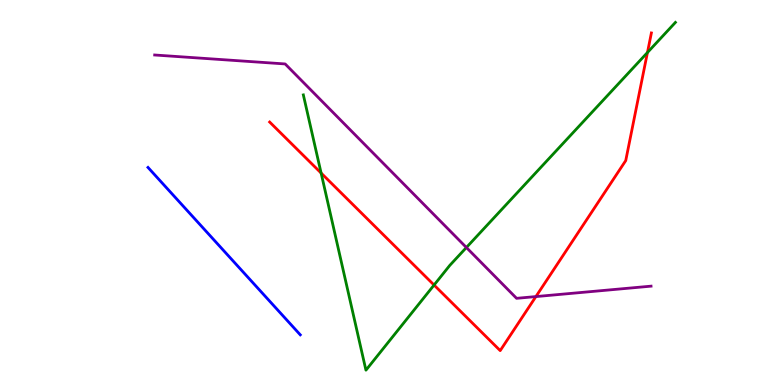[{'lines': ['blue', 'red'], 'intersections': []}, {'lines': ['green', 'red'], 'intersections': [{'x': 4.14, 'y': 5.51}, {'x': 5.6, 'y': 2.6}, {'x': 8.35, 'y': 8.64}]}, {'lines': ['purple', 'red'], 'intersections': [{'x': 6.91, 'y': 2.3}]}, {'lines': ['blue', 'green'], 'intersections': []}, {'lines': ['blue', 'purple'], 'intersections': []}, {'lines': ['green', 'purple'], 'intersections': [{'x': 6.02, 'y': 3.57}]}]